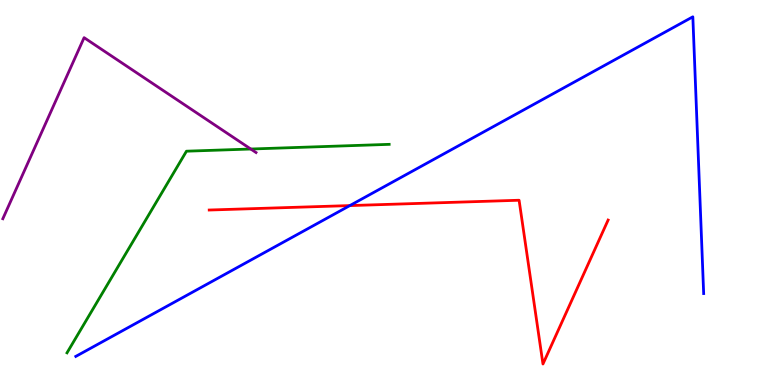[{'lines': ['blue', 'red'], 'intersections': [{'x': 4.51, 'y': 4.66}]}, {'lines': ['green', 'red'], 'intersections': []}, {'lines': ['purple', 'red'], 'intersections': []}, {'lines': ['blue', 'green'], 'intersections': []}, {'lines': ['blue', 'purple'], 'intersections': []}, {'lines': ['green', 'purple'], 'intersections': [{'x': 3.24, 'y': 6.13}]}]